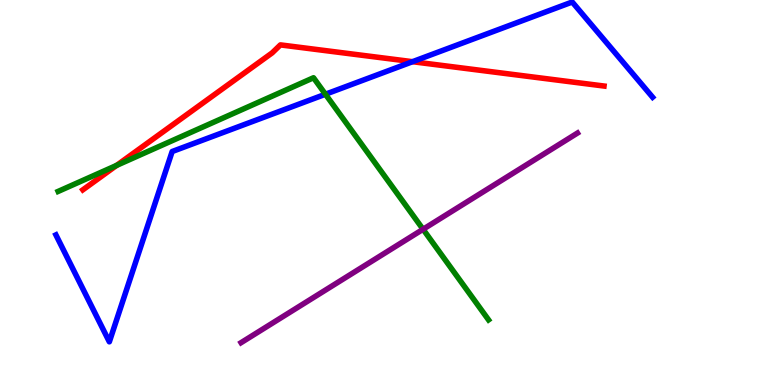[{'lines': ['blue', 'red'], 'intersections': [{'x': 5.32, 'y': 8.4}]}, {'lines': ['green', 'red'], 'intersections': [{'x': 1.51, 'y': 5.7}]}, {'lines': ['purple', 'red'], 'intersections': []}, {'lines': ['blue', 'green'], 'intersections': [{'x': 4.2, 'y': 7.55}]}, {'lines': ['blue', 'purple'], 'intersections': []}, {'lines': ['green', 'purple'], 'intersections': [{'x': 5.46, 'y': 4.04}]}]